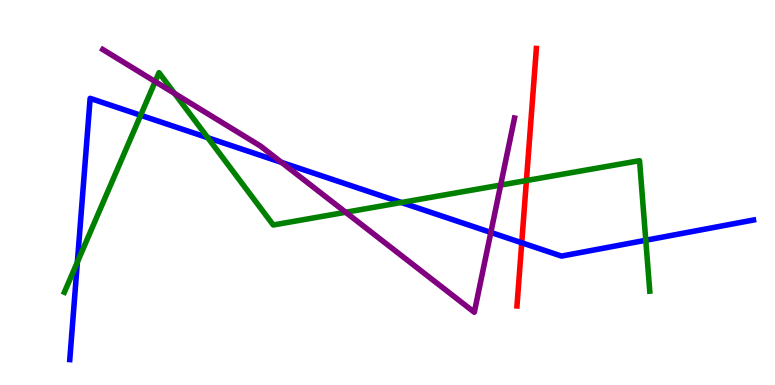[{'lines': ['blue', 'red'], 'intersections': [{'x': 6.73, 'y': 3.69}]}, {'lines': ['green', 'red'], 'intersections': [{'x': 6.79, 'y': 5.31}]}, {'lines': ['purple', 'red'], 'intersections': []}, {'lines': ['blue', 'green'], 'intersections': [{'x': 0.998, 'y': 3.19}, {'x': 1.82, 'y': 7.01}, {'x': 2.68, 'y': 6.42}, {'x': 5.18, 'y': 4.74}, {'x': 8.33, 'y': 3.76}]}, {'lines': ['blue', 'purple'], 'intersections': [{'x': 3.63, 'y': 5.78}, {'x': 6.33, 'y': 3.96}]}, {'lines': ['green', 'purple'], 'intersections': [{'x': 2.0, 'y': 7.88}, {'x': 2.25, 'y': 7.57}, {'x': 4.46, 'y': 4.49}, {'x': 6.46, 'y': 5.19}]}]